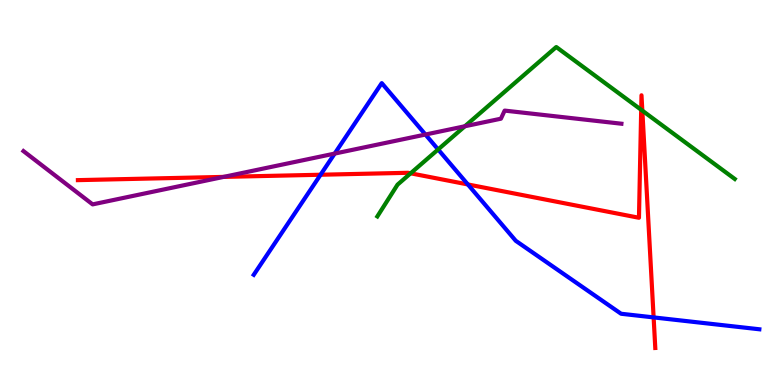[{'lines': ['blue', 'red'], 'intersections': [{'x': 4.14, 'y': 5.46}, {'x': 6.04, 'y': 5.21}, {'x': 8.43, 'y': 1.76}]}, {'lines': ['green', 'red'], 'intersections': [{'x': 5.3, 'y': 5.5}, {'x': 8.27, 'y': 7.15}, {'x': 8.29, 'y': 7.13}]}, {'lines': ['purple', 'red'], 'intersections': [{'x': 2.89, 'y': 5.41}]}, {'lines': ['blue', 'green'], 'intersections': [{'x': 5.65, 'y': 6.12}]}, {'lines': ['blue', 'purple'], 'intersections': [{'x': 4.32, 'y': 6.01}, {'x': 5.49, 'y': 6.51}]}, {'lines': ['green', 'purple'], 'intersections': [{'x': 6.0, 'y': 6.72}]}]